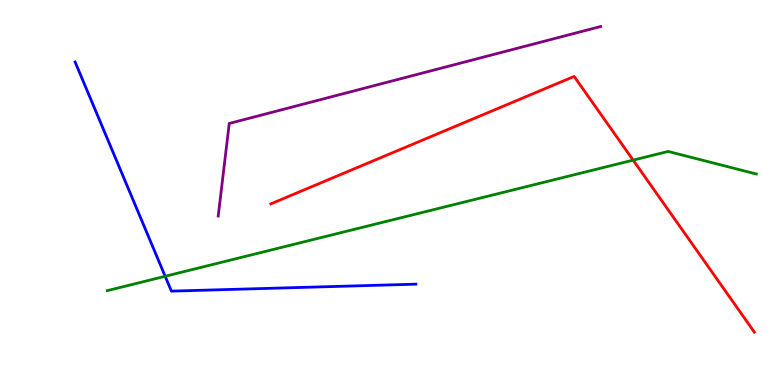[{'lines': ['blue', 'red'], 'intersections': []}, {'lines': ['green', 'red'], 'intersections': [{'x': 8.17, 'y': 5.84}]}, {'lines': ['purple', 'red'], 'intersections': []}, {'lines': ['blue', 'green'], 'intersections': [{'x': 2.13, 'y': 2.82}]}, {'lines': ['blue', 'purple'], 'intersections': []}, {'lines': ['green', 'purple'], 'intersections': []}]